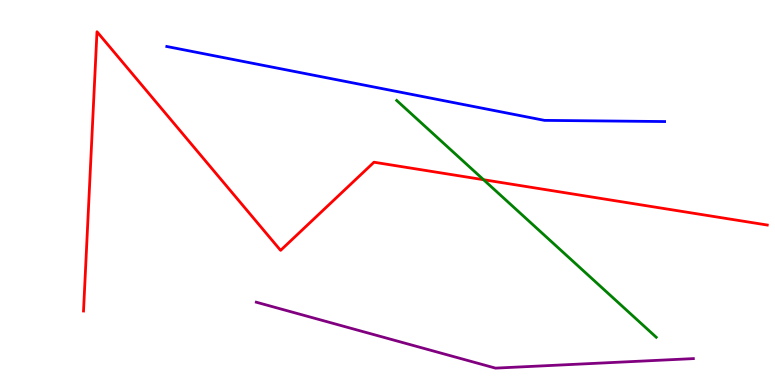[{'lines': ['blue', 'red'], 'intersections': []}, {'lines': ['green', 'red'], 'intersections': [{'x': 6.24, 'y': 5.33}]}, {'lines': ['purple', 'red'], 'intersections': []}, {'lines': ['blue', 'green'], 'intersections': []}, {'lines': ['blue', 'purple'], 'intersections': []}, {'lines': ['green', 'purple'], 'intersections': []}]